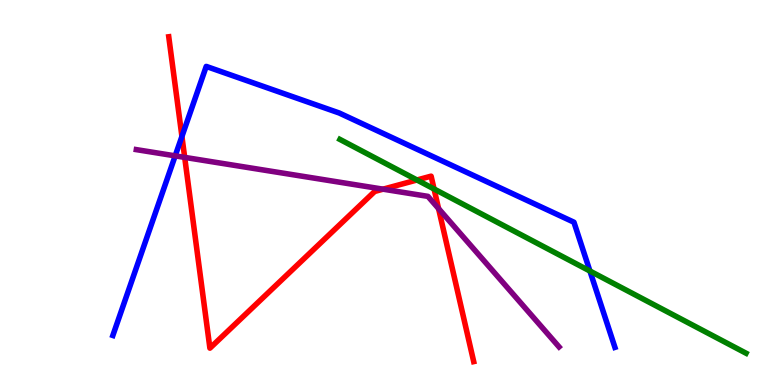[{'lines': ['blue', 'red'], 'intersections': [{'x': 2.35, 'y': 6.46}]}, {'lines': ['green', 'red'], 'intersections': [{'x': 5.38, 'y': 5.33}, {'x': 5.6, 'y': 5.09}]}, {'lines': ['purple', 'red'], 'intersections': [{'x': 2.38, 'y': 5.91}, {'x': 4.94, 'y': 5.09}, {'x': 5.66, 'y': 4.58}]}, {'lines': ['blue', 'green'], 'intersections': [{'x': 7.61, 'y': 2.96}]}, {'lines': ['blue', 'purple'], 'intersections': [{'x': 2.26, 'y': 5.95}]}, {'lines': ['green', 'purple'], 'intersections': []}]